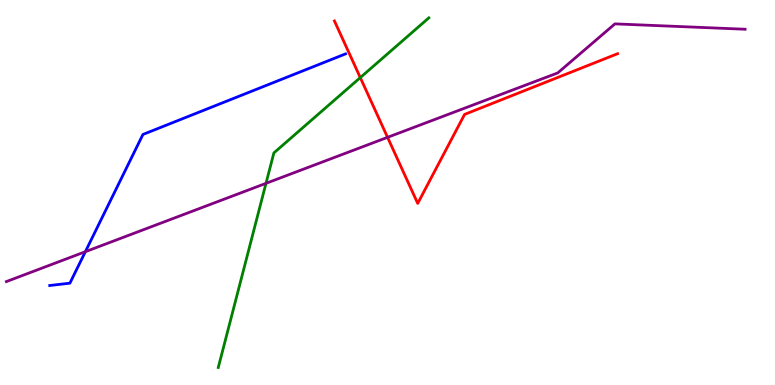[{'lines': ['blue', 'red'], 'intersections': []}, {'lines': ['green', 'red'], 'intersections': [{'x': 4.65, 'y': 7.98}]}, {'lines': ['purple', 'red'], 'intersections': [{'x': 5.0, 'y': 6.43}]}, {'lines': ['blue', 'green'], 'intersections': []}, {'lines': ['blue', 'purple'], 'intersections': [{'x': 1.1, 'y': 3.46}]}, {'lines': ['green', 'purple'], 'intersections': [{'x': 3.43, 'y': 5.24}]}]